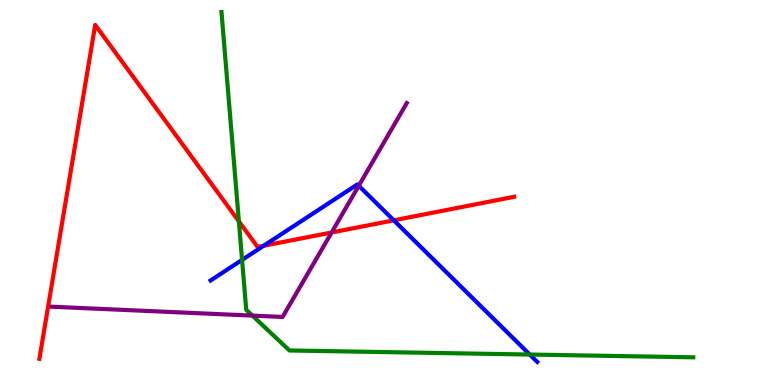[{'lines': ['blue', 'red'], 'intersections': [{'x': 3.4, 'y': 3.62}, {'x': 5.08, 'y': 4.28}]}, {'lines': ['green', 'red'], 'intersections': [{'x': 3.08, 'y': 4.25}]}, {'lines': ['purple', 'red'], 'intersections': [{'x': 4.28, 'y': 3.96}]}, {'lines': ['blue', 'green'], 'intersections': [{'x': 3.12, 'y': 3.25}, {'x': 6.84, 'y': 0.791}]}, {'lines': ['blue', 'purple'], 'intersections': [{'x': 4.63, 'y': 5.18}]}, {'lines': ['green', 'purple'], 'intersections': [{'x': 3.26, 'y': 1.8}]}]